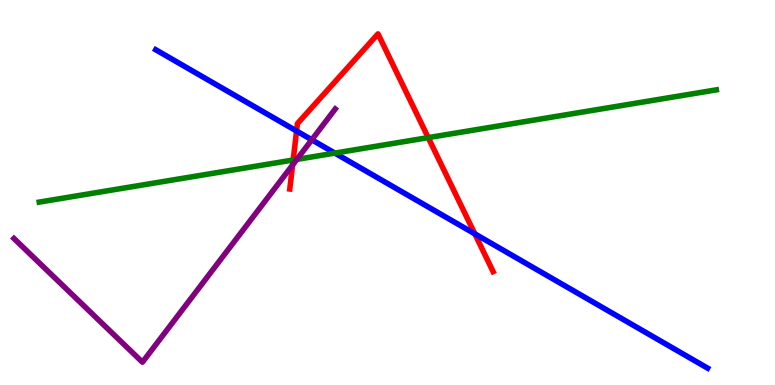[{'lines': ['blue', 'red'], 'intersections': [{'x': 3.83, 'y': 6.6}, {'x': 6.13, 'y': 3.93}]}, {'lines': ['green', 'red'], 'intersections': [{'x': 3.78, 'y': 5.84}, {'x': 5.53, 'y': 6.43}]}, {'lines': ['purple', 'red'], 'intersections': [{'x': 3.78, 'y': 5.72}]}, {'lines': ['blue', 'green'], 'intersections': [{'x': 4.32, 'y': 6.02}]}, {'lines': ['blue', 'purple'], 'intersections': [{'x': 4.02, 'y': 6.37}]}, {'lines': ['green', 'purple'], 'intersections': [{'x': 3.83, 'y': 5.86}]}]